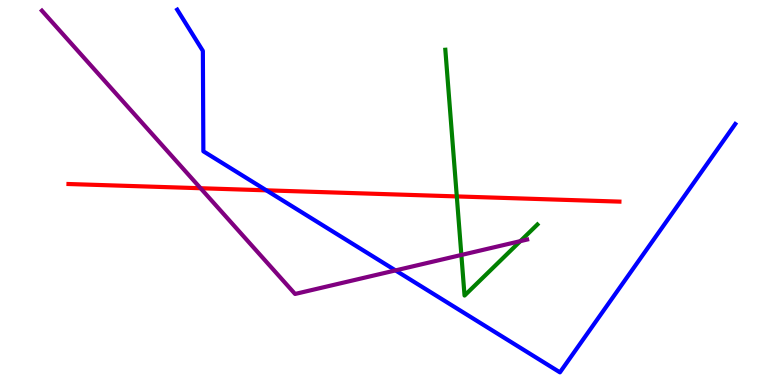[{'lines': ['blue', 'red'], 'intersections': [{'x': 3.44, 'y': 5.06}]}, {'lines': ['green', 'red'], 'intersections': [{'x': 5.89, 'y': 4.9}]}, {'lines': ['purple', 'red'], 'intersections': [{'x': 2.59, 'y': 5.11}]}, {'lines': ['blue', 'green'], 'intersections': []}, {'lines': ['blue', 'purple'], 'intersections': [{'x': 5.1, 'y': 2.98}]}, {'lines': ['green', 'purple'], 'intersections': [{'x': 5.95, 'y': 3.38}, {'x': 6.71, 'y': 3.74}]}]